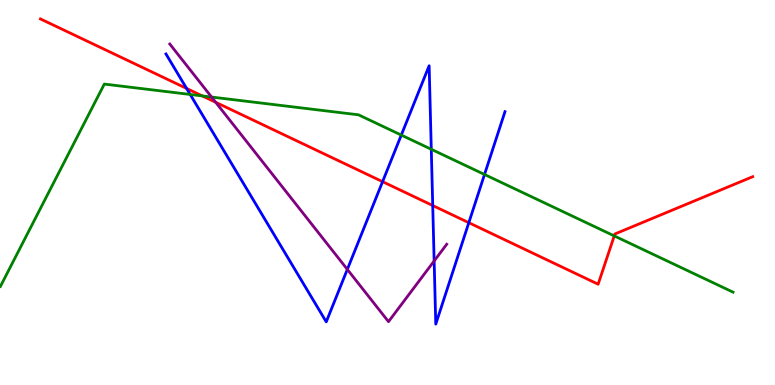[{'lines': ['blue', 'red'], 'intersections': [{'x': 2.41, 'y': 7.7}, {'x': 4.94, 'y': 5.28}, {'x': 5.58, 'y': 4.66}, {'x': 6.05, 'y': 4.22}]}, {'lines': ['green', 'red'], 'intersections': [{'x': 2.61, 'y': 7.51}, {'x': 7.93, 'y': 3.87}]}, {'lines': ['purple', 'red'], 'intersections': [{'x': 2.78, 'y': 7.34}]}, {'lines': ['blue', 'green'], 'intersections': [{'x': 2.45, 'y': 7.55}, {'x': 5.18, 'y': 6.49}, {'x': 5.56, 'y': 6.12}, {'x': 6.25, 'y': 5.47}]}, {'lines': ['blue', 'purple'], 'intersections': [{'x': 4.48, 'y': 3.0}, {'x': 5.6, 'y': 3.22}]}, {'lines': ['green', 'purple'], 'intersections': [{'x': 2.73, 'y': 7.48}]}]